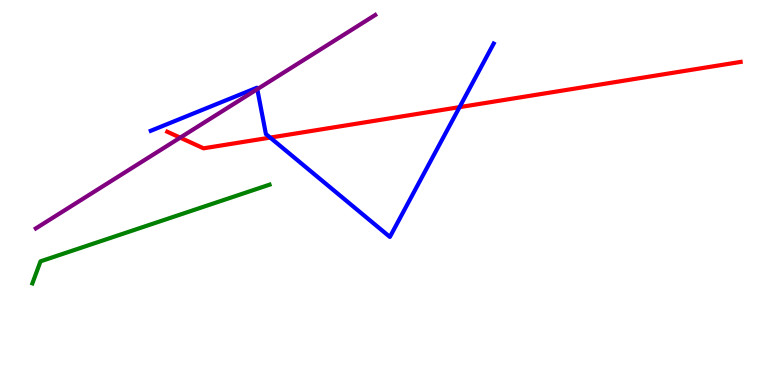[{'lines': ['blue', 'red'], 'intersections': [{'x': 3.49, 'y': 6.43}, {'x': 5.93, 'y': 7.22}]}, {'lines': ['green', 'red'], 'intersections': []}, {'lines': ['purple', 'red'], 'intersections': [{'x': 2.33, 'y': 6.42}]}, {'lines': ['blue', 'green'], 'intersections': []}, {'lines': ['blue', 'purple'], 'intersections': [{'x': 3.32, 'y': 7.68}]}, {'lines': ['green', 'purple'], 'intersections': []}]